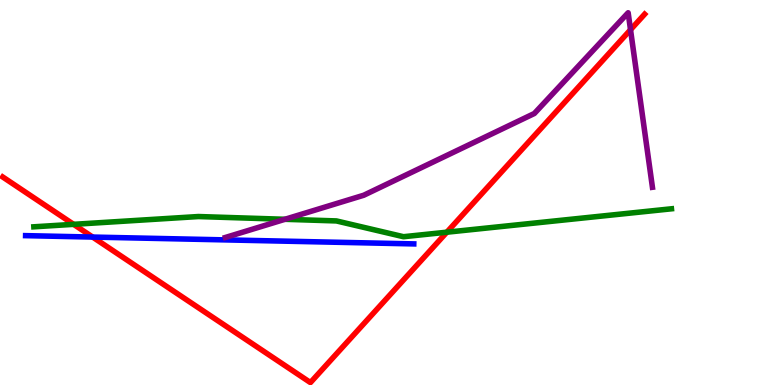[{'lines': ['blue', 'red'], 'intersections': [{'x': 1.2, 'y': 3.84}]}, {'lines': ['green', 'red'], 'intersections': [{'x': 0.95, 'y': 4.17}, {'x': 5.77, 'y': 3.97}]}, {'lines': ['purple', 'red'], 'intersections': [{'x': 8.14, 'y': 9.23}]}, {'lines': ['blue', 'green'], 'intersections': []}, {'lines': ['blue', 'purple'], 'intersections': []}, {'lines': ['green', 'purple'], 'intersections': [{'x': 3.68, 'y': 4.3}]}]